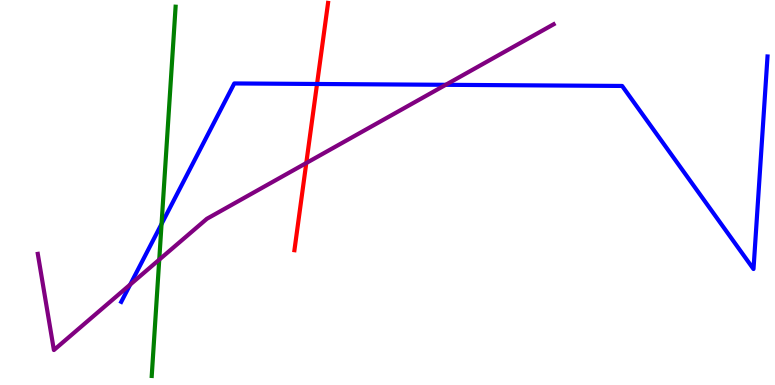[{'lines': ['blue', 'red'], 'intersections': [{'x': 4.09, 'y': 7.82}]}, {'lines': ['green', 'red'], 'intersections': []}, {'lines': ['purple', 'red'], 'intersections': [{'x': 3.95, 'y': 5.77}]}, {'lines': ['blue', 'green'], 'intersections': [{'x': 2.08, 'y': 4.18}]}, {'lines': ['blue', 'purple'], 'intersections': [{'x': 1.68, 'y': 2.61}, {'x': 5.75, 'y': 7.8}]}, {'lines': ['green', 'purple'], 'intersections': [{'x': 2.05, 'y': 3.26}]}]